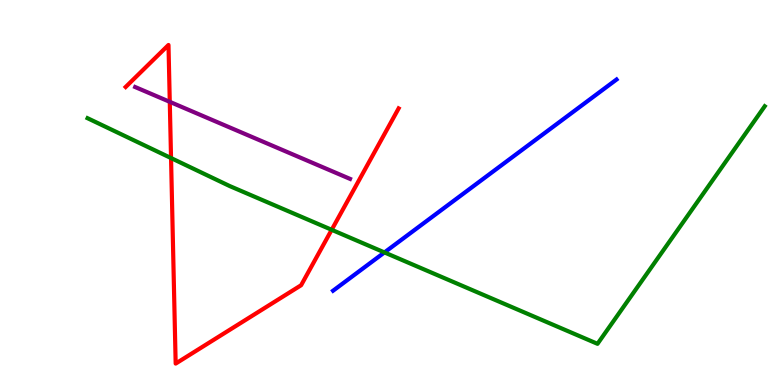[{'lines': ['blue', 'red'], 'intersections': []}, {'lines': ['green', 'red'], 'intersections': [{'x': 2.21, 'y': 5.89}, {'x': 4.28, 'y': 4.03}]}, {'lines': ['purple', 'red'], 'intersections': [{'x': 2.19, 'y': 7.36}]}, {'lines': ['blue', 'green'], 'intersections': [{'x': 4.96, 'y': 3.44}]}, {'lines': ['blue', 'purple'], 'intersections': []}, {'lines': ['green', 'purple'], 'intersections': []}]